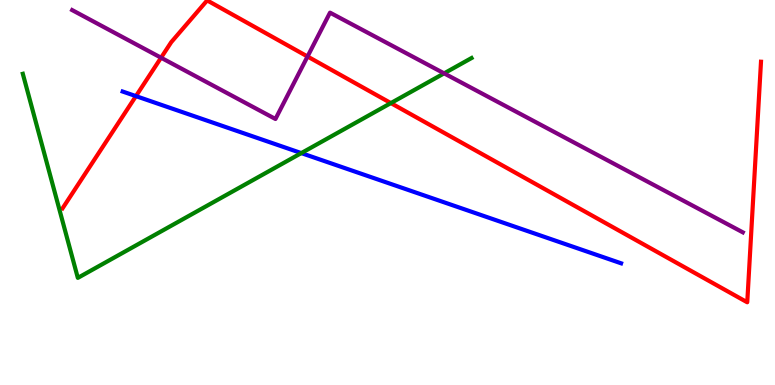[{'lines': ['blue', 'red'], 'intersections': [{'x': 1.75, 'y': 7.5}]}, {'lines': ['green', 'red'], 'intersections': [{'x': 5.04, 'y': 7.32}]}, {'lines': ['purple', 'red'], 'intersections': [{'x': 2.08, 'y': 8.5}, {'x': 3.97, 'y': 8.53}]}, {'lines': ['blue', 'green'], 'intersections': [{'x': 3.89, 'y': 6.02}]}, {'lines': ['blue', 'purple'], 'intersections': []}, {'lines': ['green', 'purple'], 'intersections': [{'x': 5.73, 'y': 8.09}]}]